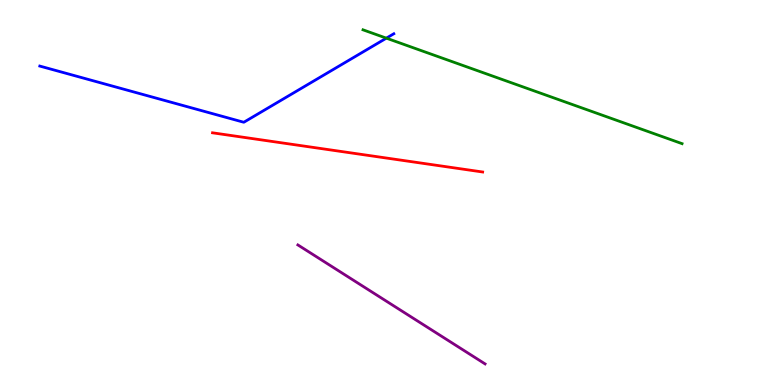[{'lines': ['blue', 'red'], 'intersections': []}, {'lines': ['green', 'red'], 'intersections': []}, {'lines': ['purple', 'red'], 'intersections': []}, {'lines': ['blue', 'green'], 'intersections': [{'x': 4.99, 'y': 9.01}]}, {'lines': ['blue', 'purple'], 'intersections': []}, {'lines': ['green', 'purple'], 'intersections': []}]